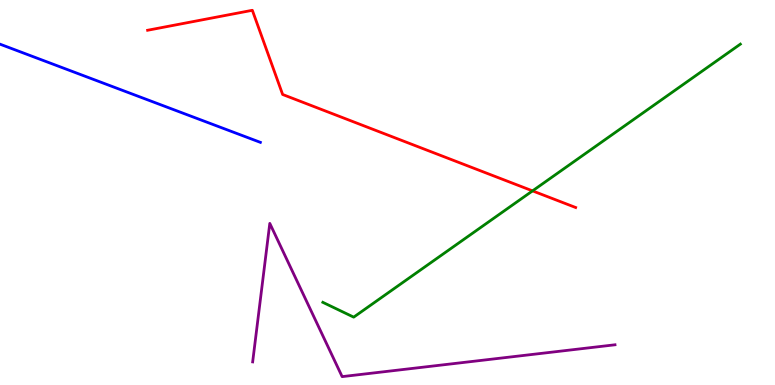[{'lines': ['blue', 'red'], 'intersections': []}, {'lines': ['green', 'red'], 'intersections': [{'x': 6.87, 'y': 5.04}]}, {'lines': ['purple', 'red'], 'intersections': []}, {'lines': ['blue', 'green'], 'intersections': []}, {'lines': ['blue', 'purple'], 'intersections': []}, {'lines': ['green', 'purple'], 'intersections': []}]